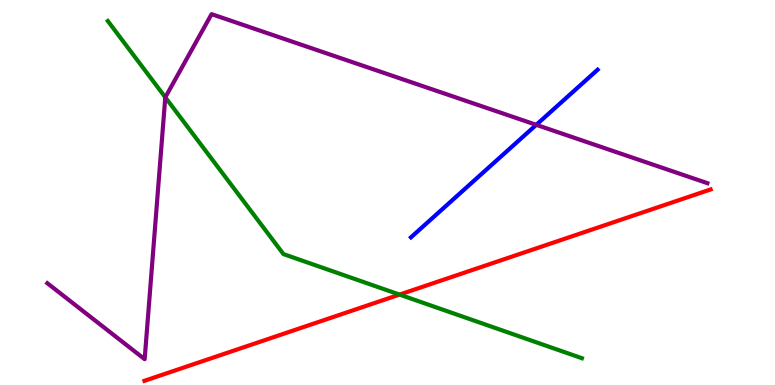[{'lines': ['blue', 'red'], 'intersections': []}, {'lines': ['green', 'red'], 'intersections': [{'x': 5.16, 'y': 2.35}]}, {'lines': ['purple', 'red'], 'intersections': []}, {'lines': ['blue', 'green'], 'intersections': []}, {'lines': ['blue', 'purple'], 'intersections': [{'x': 6.92, 'y': 6.76}]}, {'lines': ['green', 'purple'], 'intersections': [{'x': 2.13, 'y': 7.47}]}]